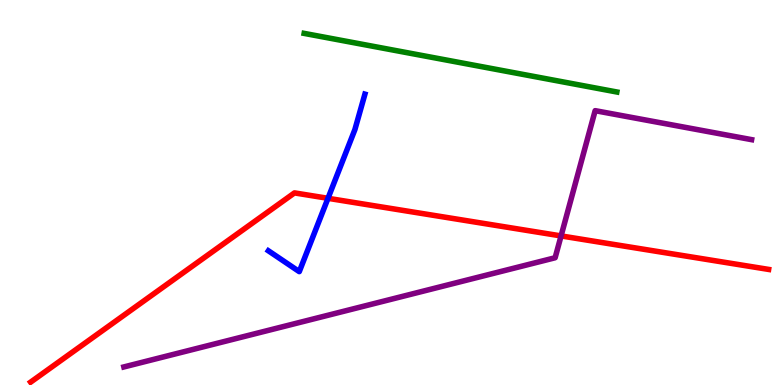[{'lines': ['blue', 'red'], 'intersections': [{'x': 4.23, 'y': 4.85}]}, {'lines': ['green', 'red'], 'intersections': []}, {'lines': ['purple', 'red'], 'intersections': [{'x': 7.24, 'y': 3.87}]}, {'lines': ['blue', 'green'], 'intersections': []}, {'lines': ['blue', 'purple'], 'intersections': []}, {'lines': ['green', 'purple'], 'intersections': []}]